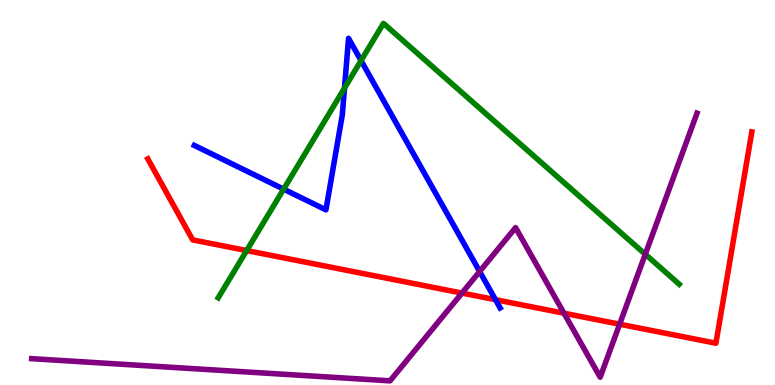[{'lines': ['blue', 'red'], 'intersections': [{'x': 6.39, 'y': 2.22}]}, {'lines': ['green', 'red'], 'intersections': [{'x': 3.18, 'y': 3.49}]}, {'lines': ['purple', 'red'], 'intersections': [{'x': 5.96, 'y': 2.39}, {'x': 7.28, 'y': 1.86}, {'x': 8.0, 'y': 1.58}]}, {'lines': ['blue', 'green'], 'intersections': [{'x': 3.66, 'y': 5.09}, {'x': 4.45, 'y': 7.71}, {'x': 4.66, 'y': 8.43}]}, {'lines': ['blue', 'purple'], 'intersections': [{'x': 6.19, 'y': 2.95}]}, {'lines': ['green', 'purple'], 'intersections': [{'x': 8.33, 'y': 3.4}]}]